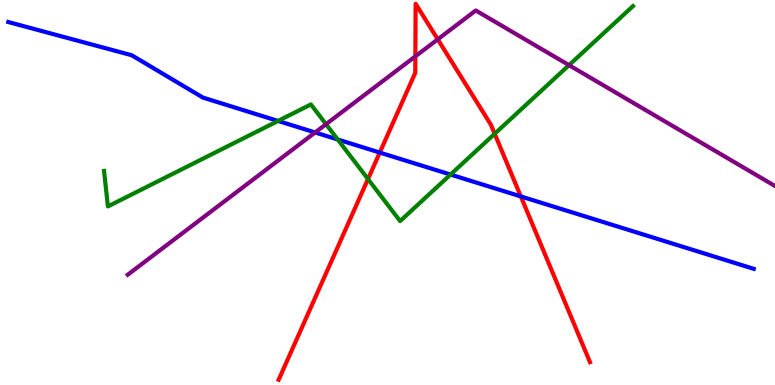[{'lines': ['blue', 'red'], 'intersections': [{'x': 4.9, 'y': 6.04}, {'x': 6.72, 'y': 4.9}]}, {'lines': ['green', 'red'], 'intersections': [{'x': 4.75, 'y': 5.35}, {'x': 6.38, 'y': 6.52}]}, {'lines': ['purple', 'red'], 'intersections': [{'x': 5.36, 'y': 8.54}, {'x': 5.65, 'y': 8.98}]}, {'lines': ['blue', 'green'], 'intersections': [{'x': 3.59, 'y': 6.86}, {'x': 4.36, 'y': 6.38}, {'x': 5.81, 'y': 5.47}]}, {'lines': ['blue', 'purple'], 'intersections': [{'x': 4.07, 'y': 6.56}]}, {'lines': ['green', 'purple'], 'intersections': [{'x': 4.21, 'y': 6.77}, {'x': 7.34, 'y': 8.31}]}]